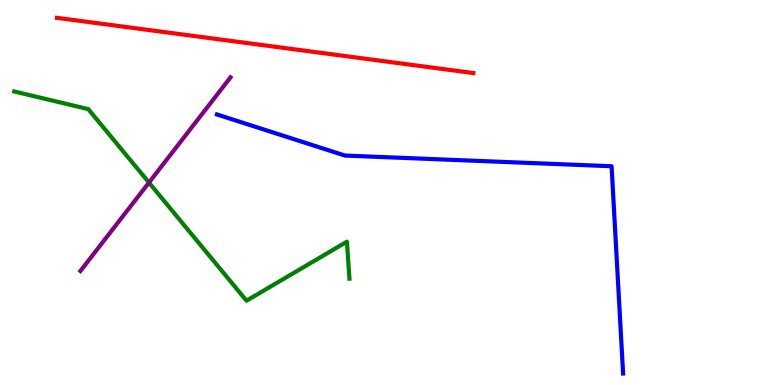[{'lines': ['blue', 'red'], 'intersections': []}, {'lines': ['green', 'red'], 'intersections': []}, {'lines': ['purple', 'red'], 'intersections': []}, {'lines': ['blue', 'green'], 'intersections': []}, {'lines': ['blue', 'purple'], 'intersections': []}, {'lines': ['green', 'purple'], 'intersections': [{'x': 1.92, 'y': 5.26}]}]